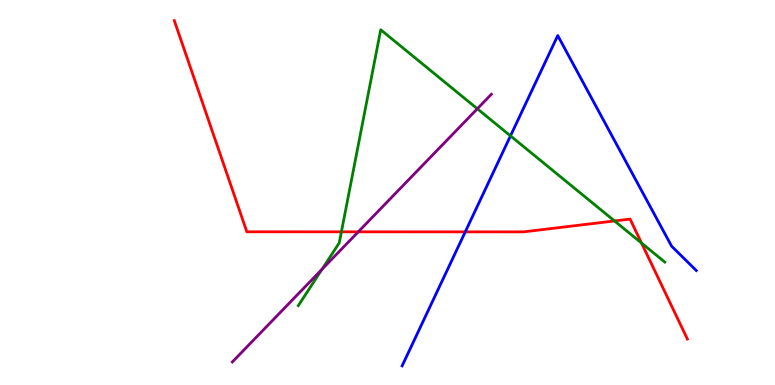[{'lines': ['blue', 'red'], 'intersections': [{'x': 6.0, 'y': 3.98}]}, {'lines': ['green', 'red'], 'intersections': [{'x': 4.41, 'y': 3.98}, {'x': 7.93, 'y': 4.26}, {'x': 8.28, 'y': 3.69}]}, {'lines': ['purple', 'red'], 'intersections': [{'x': 4.62, 'y': 3.98}]}, {'lines': ['blue', 'green'], 'intersections': [{'x': 6.59, 'y': 6.47}]}, {'lines': ['blue', 'purple'], 'intersections': []}, {'lines': ['green', 'purple'], 'intersections': [{'x': 4.15, 'y': 3.0}, {'x': 6.16, 'y': 7.17}]}]